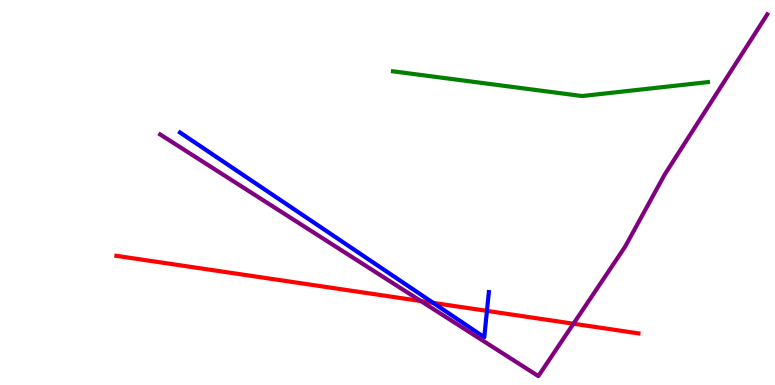[{'lines': ['blue', 'red'], 'intersections': [{'x': 5.59, 'y': 2.13}, {'x': 6.28, 'y': 1.93}]}, {'lines': ['green', 'red'], 'intersections': []}, {'lines': ['purple', 'red'], 'intersections': [{'x': 5.43, 'y': 2.18}, {'x': 7.4, 'y': 1.59}]}, {'lines': ['blue', 'green'], 'intersections': []}, {'lines': ['blue', 'purple'], 'intersections': []}, {'lines': ['green', 'purple'], 'intersections': []}]